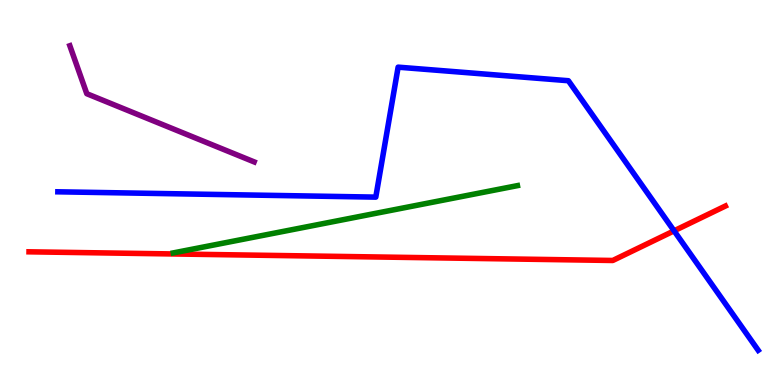[{'lines': ['blue', 'red'], 'intersections': [{'x': 8.7, 'y': 4.0}]}, {'lines': ['green', 'red'], 'intersections': []}, {'lines': ['purple', 'red'], 'intersections': []}, {'lines': ['blue', 'green'], 'intersections': []}, {'lines': ['blue', 'purple'], 'intersections': []}, {'lines': ['green', 'purple'], 'intersections': []}]